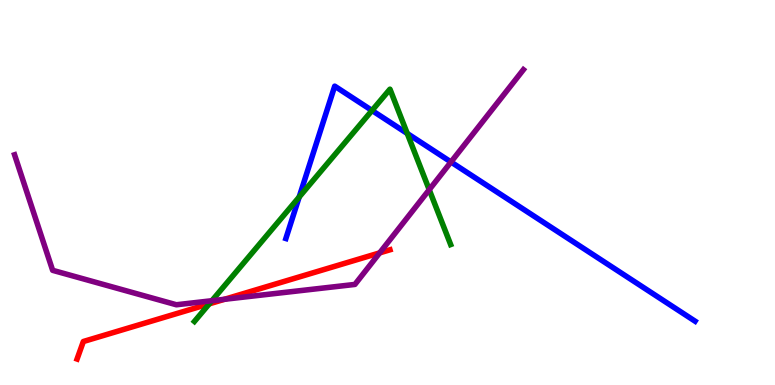[{'lines': ['blue', 'red'], 'intersections': []}, {'lines': ['green', 'red'], 'intersections': [{'x': 2.7, 'y': 2.11}]}, {'lines': ['purple', 'red'], 'intersections': [{'x': 2.9, 'y': 2.23}, {'x': 4.9, 'y': 3.43}]}, {'lines': ['blue', 'green'], 'intersections': [{'x': 3.86, 'y': 4.88}, {'x': 4.8, 'y': 7.13}, {'x': 5.26, 'y': 6.53}]}, {'lines': ['blue', 'purple'], 'intersections': [{'x': 5.82, 'y': 5.79}]}, {'lines': ['green', 'purple'], 'intersections': [{'x': 2.73, 'y': 2.19}, {'x': 5.54, 'y': 5.07}]}]